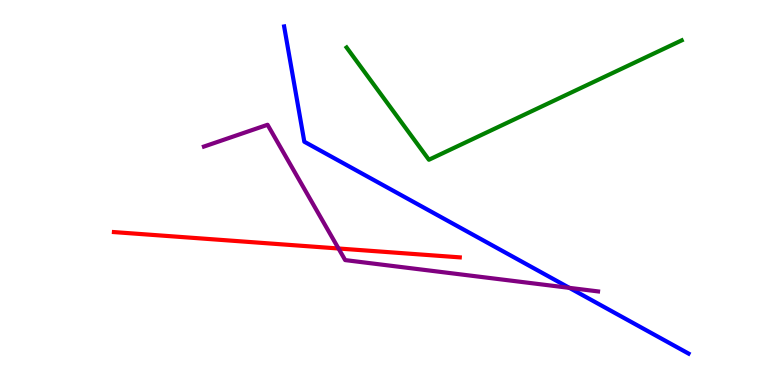[{'lines': ['blue', 'red'], 'intersections': []}, {'lines': ['green', 'red'], 'intersections': []}, {'lines': ['purple', 'red'], 'intersections': [{'x': 4.37, 'y': 3.55}]}, {'lines': ['blue', 'green'], 'intersections': []}, {'lines': ['blue', 'purple'], 'intersections': [{'x': 7.35, 'y': 2.52}]}, {'lines': ['green', 'purple'], 'intersections': []}]